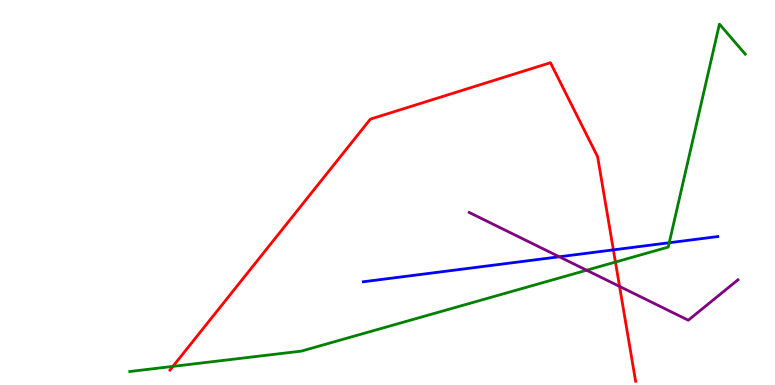[{'lines': ['blue', 'red'], 'intersections': [{'x': 7.91, 'y': 3.51}]}, {'lines': ['green', 'red'], 'intersections': [{'x': 2.23, 'y': 0.483}, {'x': 7.94, 'y': 3.19}]}, {'lines': ['purple', 'red'], 'intersections': [{'x': 7.99, 'y': 2.56}]}, {'lines': ['blue', 'green'], 'intersections': [{'x': 8.64, 'y': 3.69}]}, {'lines': ['blue', 'purple'], 'intersections': [{'x': 7.22, 'y': 3.33}]}, {'lines': ['green', 'purple'], 'intersections': [{'x': 7.57, 'y': 2.98}]}]